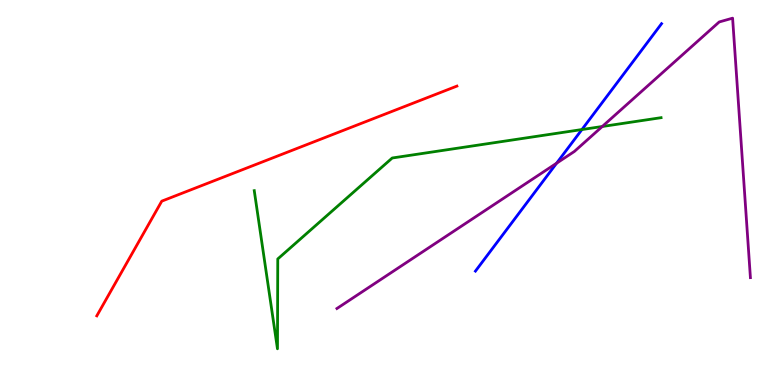[{'lines': ['blue', 'red'], 'intersections': []}, {'lines': ['green', 'red'], 'intersections': []}, {'lines': ['purple', 'red'], 'intersections': []}, {'lines': ['blue', 'green'], 'intersections': [{'x': 7.51, 'y': 6.64}]}, {'lines': ['blue', 'purple'], 'intersections': [{'x': 7.18, 'y': 5.76}]}, {'lines': ['green', 'purple'], 'intersections': [{'x': 7.77, 'y': 6.71}]}]